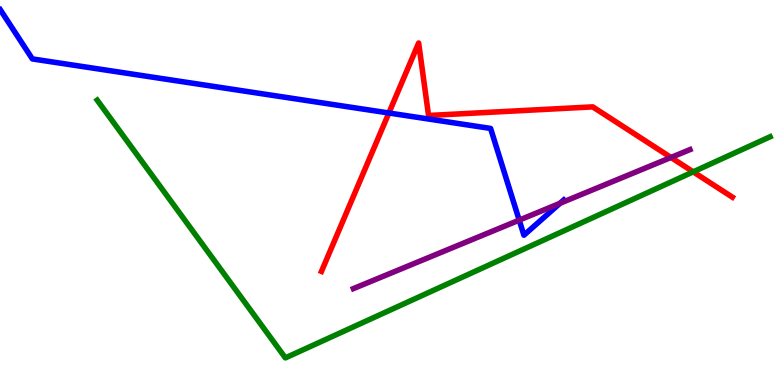[{'lines': ['blue', 'red'], 'intersections': [{'x': 5.02, 'y': 7.06}]}, {'lines': ['green', 'red'], 'intersections': [{'x': 8.94, 'y': 5.54}]}, {'lines': ['purple', 'red'], 'intersections': [{'x': 8.66, 'y': 5.91}]}, {'lines': ['blue', 'green'], 'intersections': []}, {'lines': ['blue', 'purple'], 'intersections': [{'x': 6.7, 'y': 4.28}, {'x': 7.23, 'y': 4.72}]}, {'lines': ['green', 'purple'], 'intersections': []}]